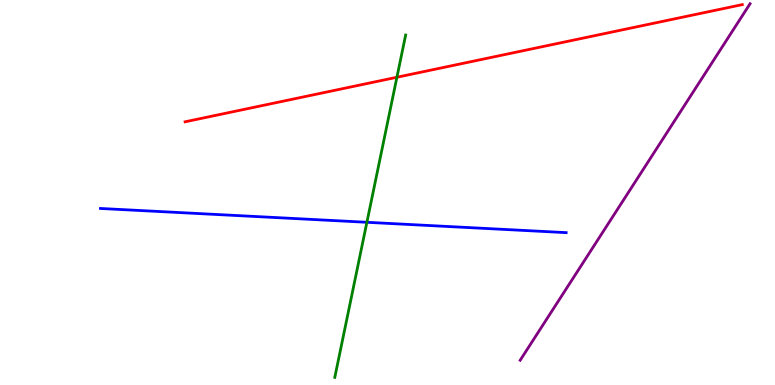[{'lines': ['blue', 'red'], 'intersections': []}, {'lines': ['green', 'red'], 'intersections': [{'x': 5.12, 'y': 7.99}]}, {'lines': ['purple', 'red'], 'intersections': []}, {'lines': ['blue', 'green'], 'intersections': [{'x': 4.73, 'y': 4.23}]}, {'lines': ['blue', 'purple'], 'intersections': []}, {'lines': ['green', 'purple'], 'intersections': []}]